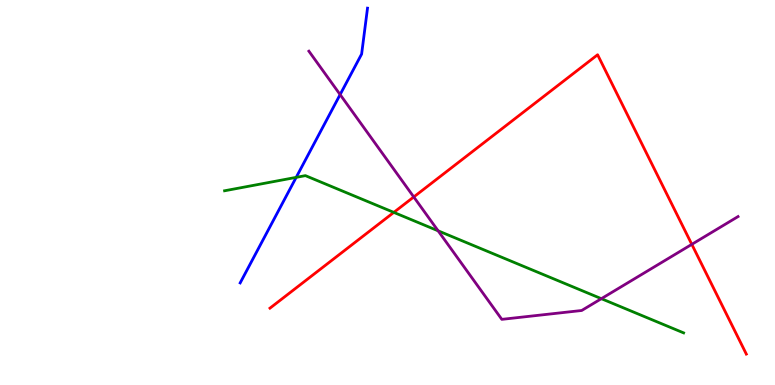[{'lines': ['blue', 'red'], 'intersections': []}, {'lines': ['green', 'red'], 'intersections': [{'x': 5.08, 'y': 4.48}]}, {'lines': ['purple', 'red'], 'intersections': [{'x': 5.34, 'y': 4.88}, {'x': 8.93, 'y': 3.65}]}, {'lines': ['blue', 'green'], 'intersections': [{'x': 3.82, 'y': 5.39}]}, {'lines': ['blue', 'purple'], 'intersections': [{'x': 4.39, 'y': 7.54}]}, {'lines': ['green', 'purple'], 'intersections': [{'x': 5.65, 'y': 4.0}, {'x': 7.76, 'y': 2.24}]}]